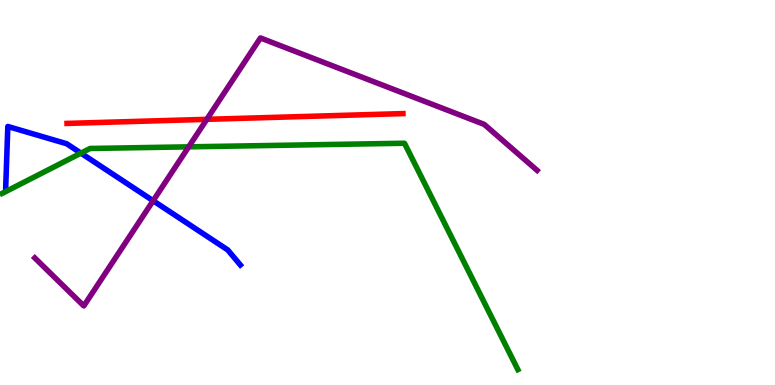[{'lines': ['blue', 'red'], 'intersections': []}, {'lines': ['green', 'red'], 'intersections': []}, {'lines': ['purple', 'red'], 'intersections': [{'x': 2.67, 'y': 6.9}]}, {'lines': ['blue', 'green'], 'intersections': [{'x': 1.04, 'y': 6.02}]}, {'lines': ['blue', 'purple'], 'intersections': [{'x': 1.98, 'y': 4.79}]}, {'lines': ['green', 'purple'], 'intersections': [{'x': 2.43, 'y': 6.19}]}]